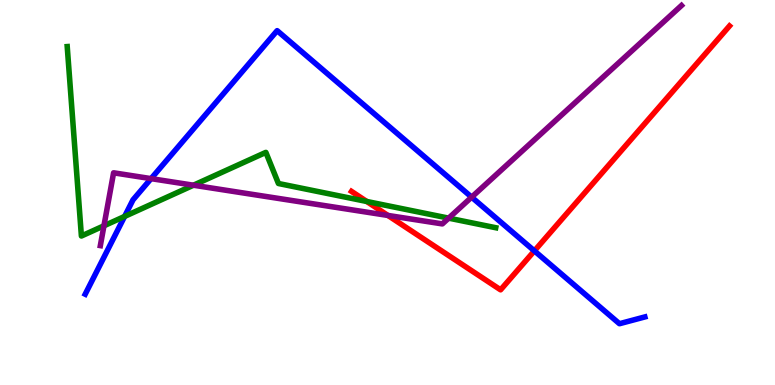[{'lines': ['blue', 'red'], 'intersections': [{'x': 6.9, 'y': 3.48}]}, {'lines': ['green', 'red'], 'intersections': [{'x': 4.73, 'y': 4.77}]}, {'lines': ['purple', 'red'], 'intersections': [{'x': 5.01, 'y': 4.4}]}, {'lines': ['blue', 'green'], 'intersections': [{'x': 1.61, 'y': 4.38}]}, {'lines': ['blue', 'purple'], 'intersections': [{'x': 1.95, 'y': 5.36}, {'x': 6.09, 'y': 4.88}]}, {'lines': ['green', 'purple'], 'intersections': [{'x': 1.34, 'y': 4.14}, {'x': 2.5, 'y': 5.19}, {'x': 5.79, 'y': 4.33}]}]